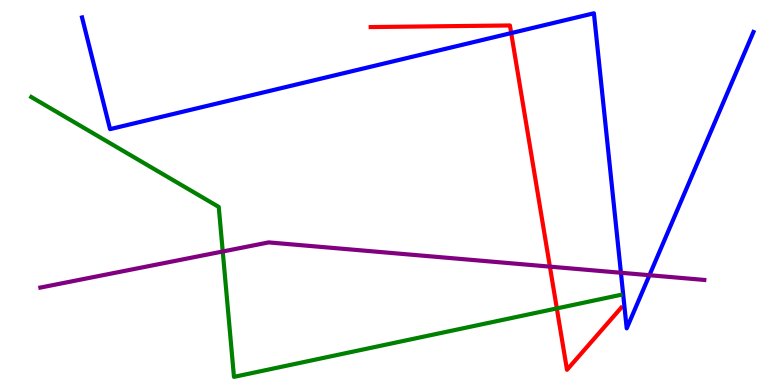[{'lines': ['blue', 'red'], 'intersections': [{'x': 6.6, 'y': 9.14}]}, {'lines': ['green', 'red'], 'intersections': [{'x': 7.18, 'y': 1.99}]}, {'lines': ['purple', 'red'], 'intersections': [{'x': 7.1, 'y': 3.07}]}, {'lines': ['blue', 'green'], 'intersections': []}, {'lines': ['blue', 'purple'], 'intersections': [{'x': 8.01, 'y': 2.92}, {'x': 8.38, 'y': 2.85}]}, {'lines': ['green', 'purple'], 'intersections': [{'x': 2.87, 'y': 3.47}]}]